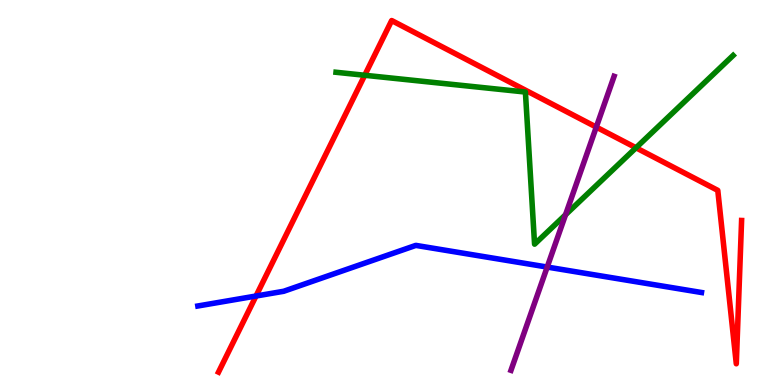[{'lines': ['blue', 'red'], 'intersections': [{'x': 3.3, 'y': 2.31}]}, {'lines': ['green', 'red'], 'intersections': [{'x': 4.71, 'y': 8.05}, {'x': 8.21, 'y': 6.16}]}, {'lines': ['purple', 'red'], 'intersections': [{'x': 7.69, 'y': 6.7}]}, {'lines': ['blue', 'green'], 'intersections': []}, {'lines': ['blue', 'purple'], 'intersections': [{'x': 7.06, 'y': 3.06}]}, {'lines': ['green', 'purple'], 'intersections': [{'x': 7.3, 'y': 4.42}]}]